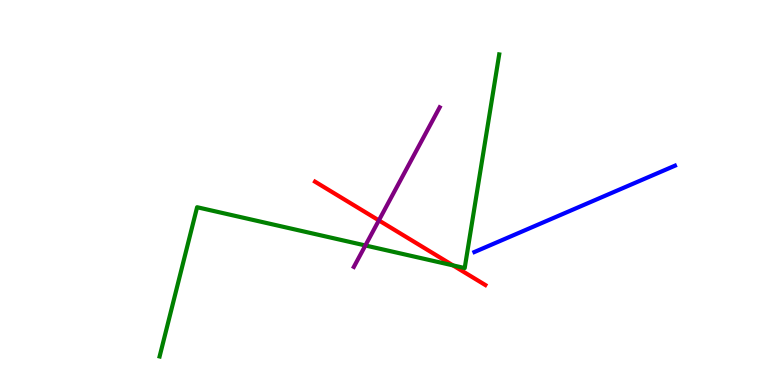[{'lines': ['blue', 'red'], 'intersections': []}, {'lines': ['green', 'red'], 'intersections': [{'x': 5.84, 'y': 3.11}]}, {'lines': ['purple', 'red'], 'intersections': [{'x': 4.89, 'y': 4.28}]}, {'lines': ['blue', 'green'], 'intersections': []}, {'lines': ['blue', 'purple'], 'intersections': []}, {'lines': ['green', 'purple'], 'intersections': [{'x': 4.71, 'y': 3.62}]}]